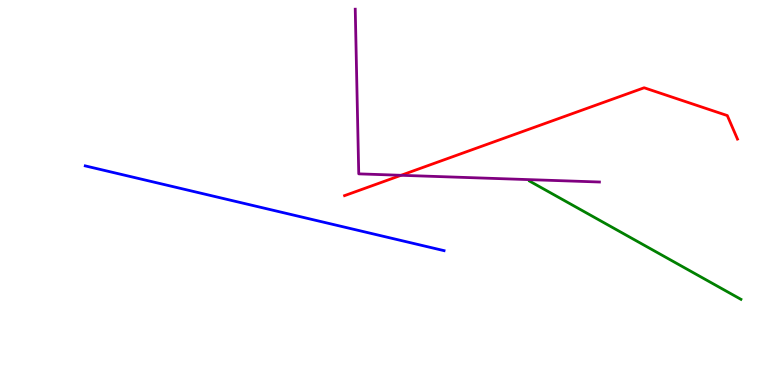[{'lines': ['blue', 'red'], 'intersections': []}, {'lines': ['green', 'red'], 'intersections': []}, {'lines': ['purple', 'red'], 'intersections': [{'x': 5.17, 'y': 5.45}]}, {'lines': ['blue', 'green'], 'intersections': []}, {'lines': ['blue', 'purple'], 'intersections': []}, {'lines': ['green', 'purple'], 'intersections': []}]